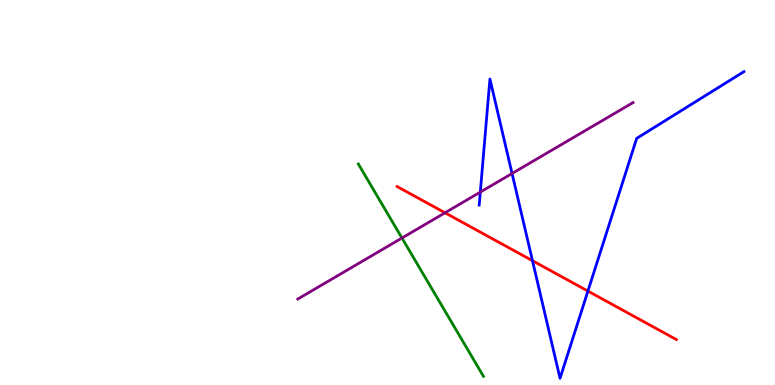[{'lines': ['blue', 'red'], 'intersections': [{'x': 6.87, 'y': 3.23}, {'x': 7.59, 'y': 2.44}]}, {'lines': ['green', 'red'], 'intersections': []}, {'lines': ['purple', 'red'], 'intersections': [{'x': 5.74, 'y': 4.47}]}, {'lines': ['blue', 'green'], 'intersections': []}, {'lines': ['blue', 'purple'], 'intersections': [{'x': 6.2, 'y': 5.01}, {'x': 6.61, 'y': 5.49}]}, {'lines': ['green', 'purple'], 'intersections': [{'x': 5.19, 'y': 3.82}]}]